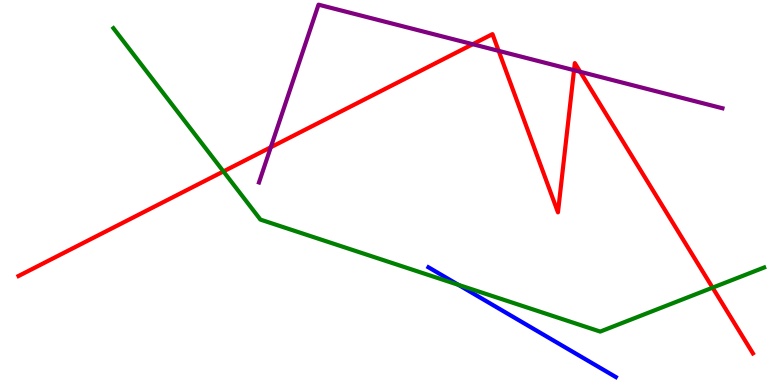[{'lines': ['blue', 'red'], 'intersections': []}, {'lines': ['green', 'red'], 'intersections': [{'x': 2.88, 'y': 5.55}, {'x': 9.19, 'y': 2.53}]}, {'lines': ['purple', 'red'], 'intersections': [{'x': 3.49, 'y': 6.17}, {'x': 6.1, 'y': 8.85}, {'x': 6.43, 'y': 8.68}, {'x': 7.41, 'y': 8.18}, {'x': 7.49, 'y': 8.14}]}, {'lines': ['blue', 'green'], 'intersections': [{'x': 5.92, 'y': 2.6}]}, {'lines': ['blue', 'purple'], 'intersections': []}, {'lines': ['green', 'purple'], 'intersections': []}]